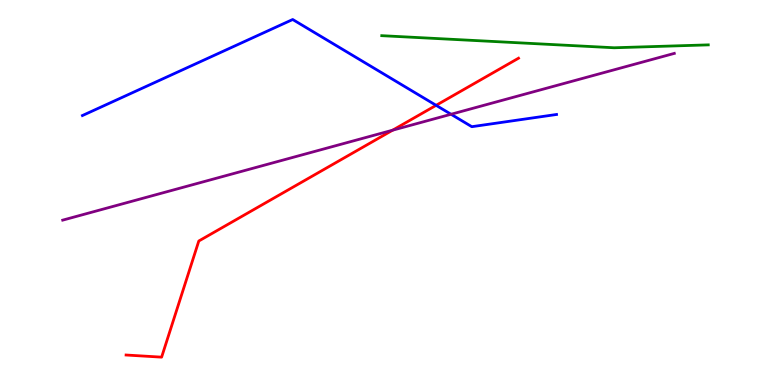[{'lines': ['blue', 'red'], 'intersections': [{'x': 5.63, 'y': 7.26}]}, {'lines': ['green', 'red'], 'intersections': []}, {'lines': ['purple', 'red'], 'intersections': [{'x': 5.07, 'y': 6.62}]}, {'lines': ['blue', 'green'], 'intersections': []}, {'lines': ['blue', 'purple'], 'intersections': [{'x': 5.82, 'y': 7.03}]}, {'lines': ['green', 'purple'], 'intersections': []}]